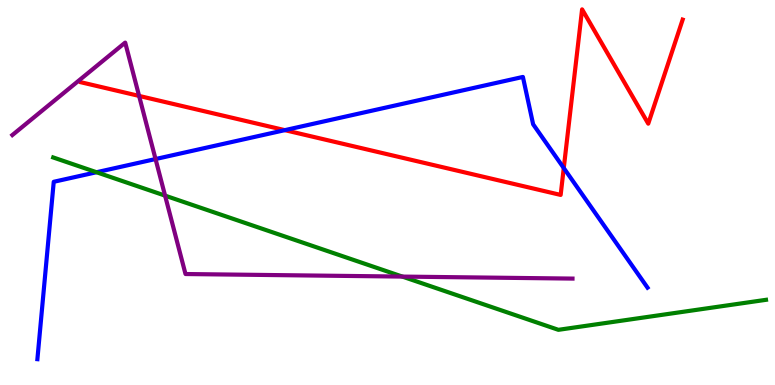[{'lines': ['blue', 'red'], 'intersections': [{'x': 3.68, 'y': 6.62}, {'x': 7.27, 'y': 5.64}]}, {'lines': ['green', 'red'], 'intersections': []}, {'lines': ['purple', 'red'], 'intersections': [{'x': 1.79, 'y': 7.51}]}, {'lines': ['blue', 'green'], 'intersections': [{'x': 1.25, 'y': 5.53}]}, {'lines': ['blue', 'purple'], 'intersections': [{'x': 2.01, 'y': 5.87}]}, {'lines': ['green', 'purple'], 'intersections': [{'x': 2.13, 'y': 4.92}, {'x': 5.19, 'y': 2.82}]}]